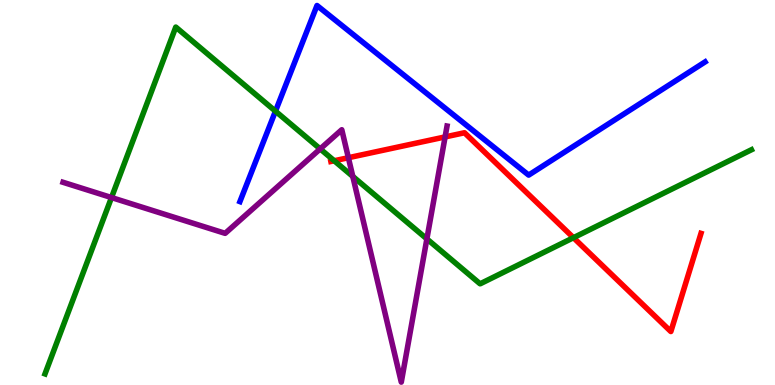[{'lines': ['blue', 'red'], 'intersections': []}, {'lines': ['green', 'red'], 'intersections': [{'x': 4.31, 'y': 5.82}, {'x': 7.4, 'y': 3.83}]}, {'lines': ['purple', 'red'], 'intersections': [{'x': 4.5, 'y': 5.9}, {'x': 5.74, 'y': 6.44}]}, {'lines': ['blue', 'green'], 'intersections': [{'x': 3.55, 'y': 7.11}]}, {'lines': ['blue', 'purple'], 'intersections': []}, {'lines': ['green', 'purple'], 'intersections': [{'x': 1.44, 'y': 4.87}, {'x': 4.13, 'y': 6.13}, {'x': 4.55, 'y': 5.42}, {'x': 5.51, 'y': 3.79}]}]